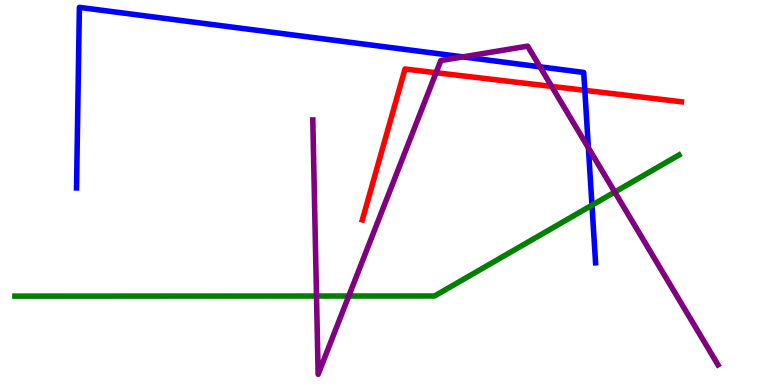[{'lines': ['blue', 'red'], 'intersections': [{'x': 7.55, 'y': 7.65}]}, {'lines': ['green', 'red'], 'intersections': []}, {'lines': ['purple', 'red'], 'intersections': [{'x': 5.63, 'y': 8.11}, {'x': 7.12, 'y': 7.76}]}, {'lines': ['blue', 'green'], 'intersections': [{'x': 7.64, 'y': 4.67}]}, {'lines': ['blue', 'purple'], 'intersections': [{'x': 5.97, 'y': 8.52}, {'x': 6.97, 'y': 8.26}, {'x': 7.59, 'y': 6.16}]}, {'lines': ['green', 'purple'], 'intersections': [{'x': 4.08, 'y': 2.31}, {'x': 4.5, 'y': 2.31}, {'x': 7.93, 'y': 5.01}]}]